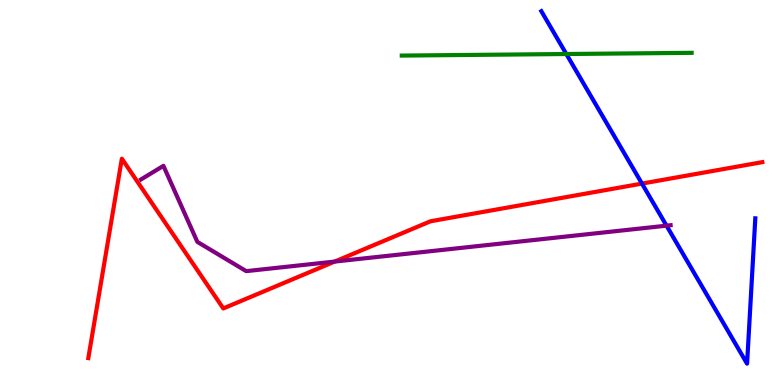[{'lines': ['blue', 'red'], 'intersections': [{'x': 8.28, 'y': 5.23}]}, {'lines': ['green', 'red'], 'intersections': []}, {'lines': ['purple', 'red'], 'intersections': [{'x': 4.32, 'y': 3.21}]}, {'lines': ['blue', 'green'], 'intersections': [{'x': 7.31, 'y': 8.6}]}, {'lines': ['blue', 'purple'], 'intersections': [{'x': 8.6, 'y': 4.14}]}, {'lines': ['green', 'purple'], 'intersections': []}]